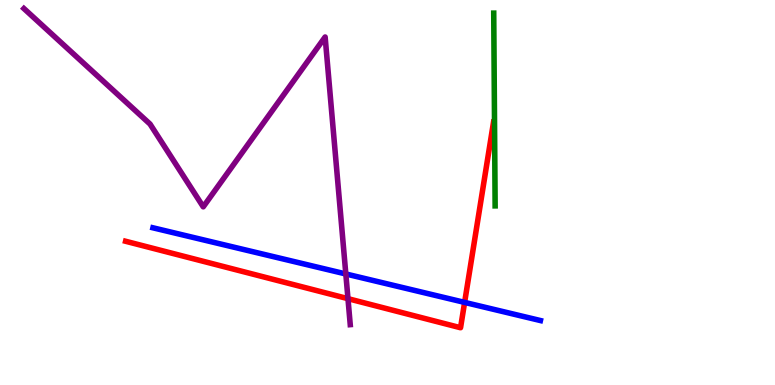[{'lines': ['blue', 'red'], 'intersections': [{'x': 6.0, 'y': 2.15}]}, {'lines': ['green', 'red'], 'intersections': []}, {'lines': ['purple', 'red'], 'intersections': [{'x': 4.49, 'y': 2.24}]}, {'lines': ['blue', 'green'], 'intersections': []}, {'lines': ['blue', 'purple'], 'intersections': [{'x': 4.46, 'y': 2.88}]}, {'lines': ['green', 'purple'], 'intersections': []}]